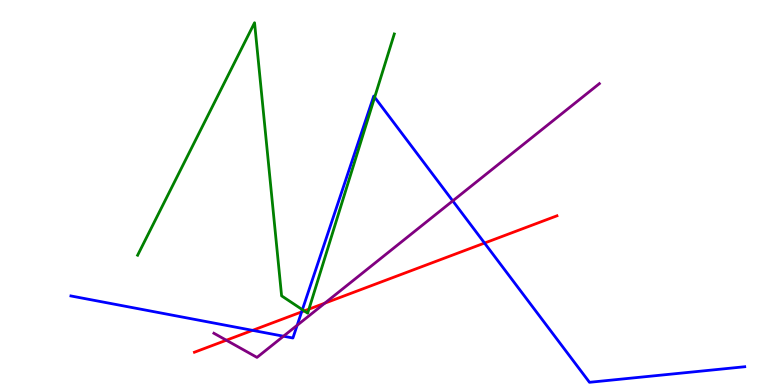[{'lines': ['blue', 'red'], 'intersections': [{'x': 3.26, 'y': 1.42}, {'x': 3.89, 'y': 1.9}, {'x': 6.25, 'y': 3.69}]}, {'lines': ['green', 'red'], 'intersections': [{'x': 3.93, 'y': 1.92}, {'x': 3.99, 'y': 1.97}]}, {'lines': ['purple', 'red'], 'intersections': [{'x': 2.92, 'y': 1.16}, {'x': 4.19, 'y': 2.13}]}, {'lines': ['blue', 'green'], 'intersections': [{'x': 3.9, 'y': 1.96}, {'x': 4.83, 'y': 7.47}]}, {'lines': ['blue', 'purple'], 'intersections': [{'x': 3.66, 'y': 1.27}, {'x': 3.83, 'y': 1.55}, {'x': 5.84, 'y': 4.78}]}, {'lines': ['green', 'purple'], 'intersections': []}]